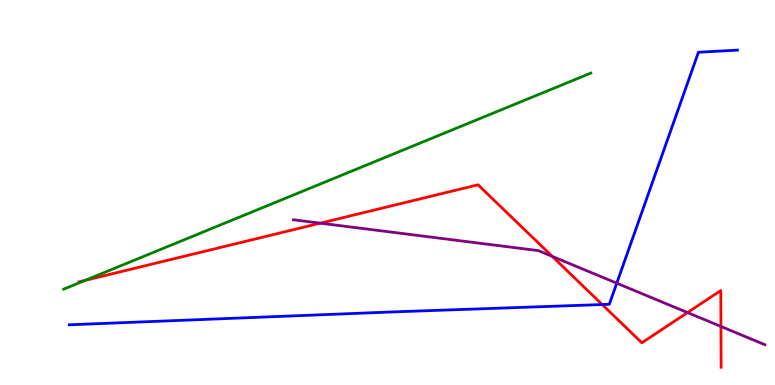[{'lines': ['blue', 'red'], 'intersections': [{'x': 7.77, 'y': 2.09}]}, {'lines': ['green', 'red'], 'intersections': [{'x': 1.1, 'y': 2.72}]}, {'lines': ['purple', 'red'], 'intersections': [{'x': 4.13, 'y': 4.2}, {'x': 7.13, 'y': 3.34}, {'x': 8.87, 'y': 1.88}, {'x': 9.3, 'y': 1.52}]}, {'lines': ['blue', 'green'], 'intersections': []}, {'lines': ['blue', 'purple'], 'intersections': [{'x': 7.96, 'y': 2.64}]}, {'lines': ['green', 'purple'], 'intersections': []}]